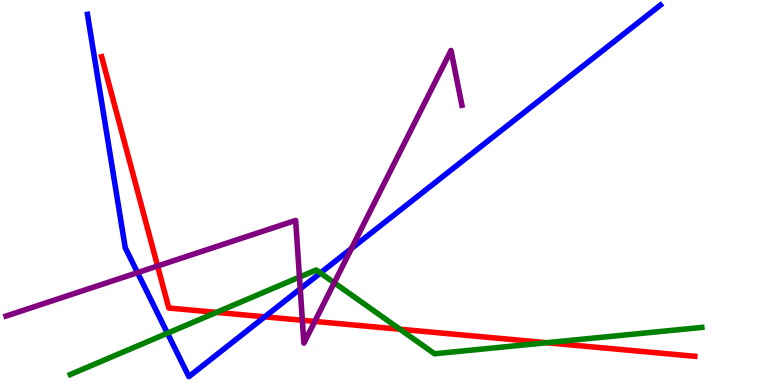[{'lines': ['blue', 'red'], 'intersections': [{'x': 3.42, 'y': 1.77}]}, {'lines': ['green', 'red'], 'intersections': [{'x': 2.79, 'y': 1.89}, {'x': 5.16, 'y': 1.45}, {'x': 7.05, 'y': 1.1}]}, {'lines': ['purple', 'red'], 'intersections': [{'x': 2.03, 'y': 3.09}, {'x': 3.9, 'y': 1.68}, {'x': 4.06, 'y': 1.65}]}, {'lines': ['blue', 'green'], 'intersections': [{'x': 2.16, 'y': 1.35}, {'x': 4.13, 'y': 2.91}]}, {'lines': ['blue', 'purple'], 'intersections': [{'x': 1.77, 'y': 2.92}, {'x': 3.87, 'y': 2.5}, {'x': 4.53, 'y': 3.55}]}, {'lines': ['green', 'purple'], 'intersections': [{'x': 3.86, 'y': 2.8}, {'x': 4.31, 'y': 2.66}]}]